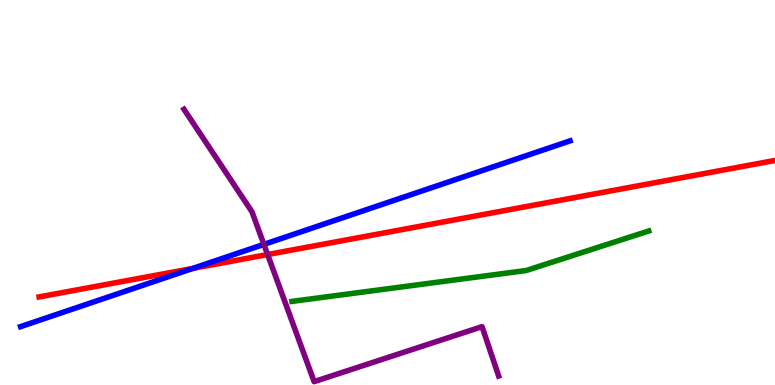[{'lines': ['blue', 'red'], 'intersections': [{'x': 2.49, 'y': 3.03}]}, {'lines': ['green', 'red'], 'intersections': []}, {'lines': ['purple', 'red'], 'intersections': [{'x': 3.45, 'y': 3.39}]}, {'lines': ['blue', 'green'], 'intersections': []}, {'lines': ['blue', 'purple'], 'intersections': [{'x': 3.41, 'y': 3.65}]}, {'lines': ['green', 'purple'], 'intersections': []}]